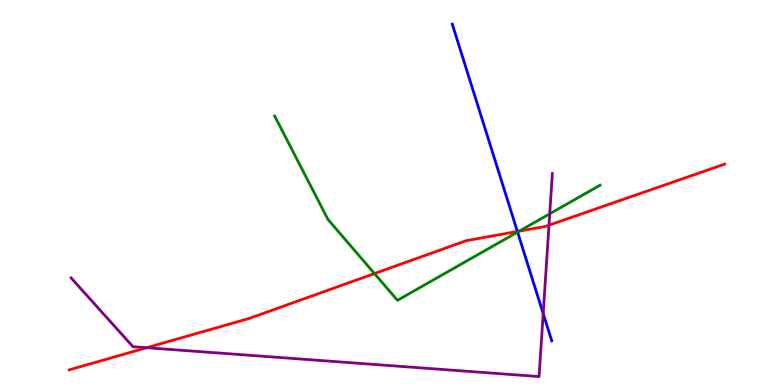[{'lines': ['blue', 'red'], 'intersections': [{'x': 6.68, 'y': 3.99}]}, {'lines': ['green', 'red'], 'intersections': [{'x': 4.83, 'y': 2.89}, {'x': 6.7, 'y': 4.0}]}, {'lines': ['purple', 'red'], 'intersections': [{'x': 1.89, 'y': 0.969}, {'x': 7.08, 'y': 4.15}]}, {'lines': ['blue', 'green'], 'intersections': [{'x': 6.68, 'y': 3.97}]}, {'lines': ['blue', 'purple'], 'intersections': [{'x': 7.01, 'y': 1.85}]}, {'lines': ['green', 'purple'], 'intersections': [{'x': 7.09, 'y': 4.45}]}]